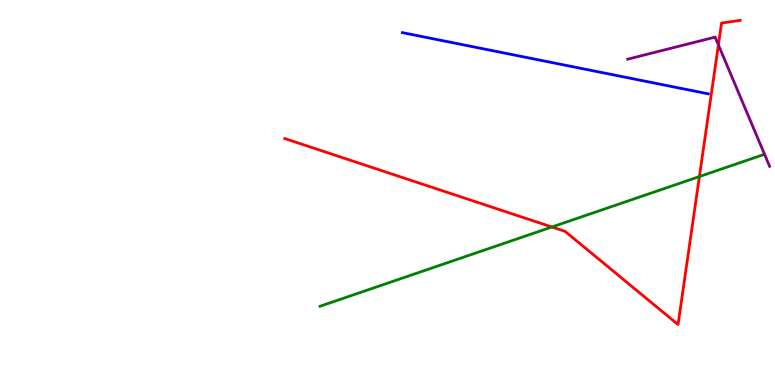[{'lines': ['blue', 'red'], 'intersections': []}, {'lines': ['green', 'red'], 'intersections': [{'x': 7.12, 'y': 4.1}, {'x': 9.02, 'y': 5.41}]}, {'lines': ['purple', 'red'], 'intersections': [{'x': 9.27, 'y': 8.83}]}, {'lines': ['blue', 'green'], 'intersections': []}, {'lines': ['blue', 'purple'], 'intersections': []}, {'lines': ['green', 'purple'], 'intersections': []}]